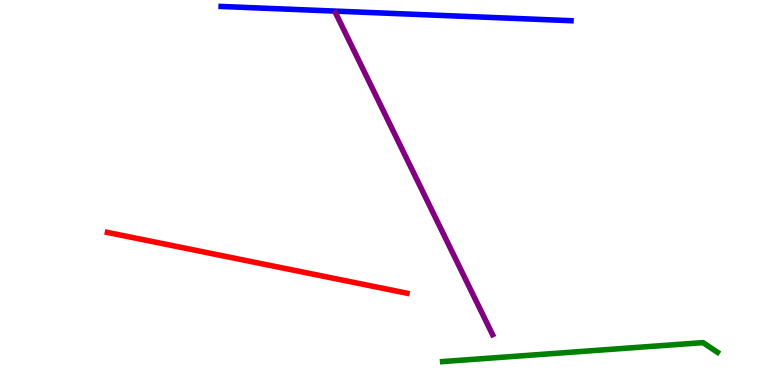[{'lines': ['blue', 'red'], 'intersections': []}, {'lines': ['green', 'red'], 'intersections': []}, {'lines': ['purple', 'red'], 'intersections': []}, {'lines': ['blue', 'green'], 'intersections': []}, {'lines': ['blue', 'purple'], 'intersections': []}, {'lines': ['green', 'purple'], 'intersections': []}]